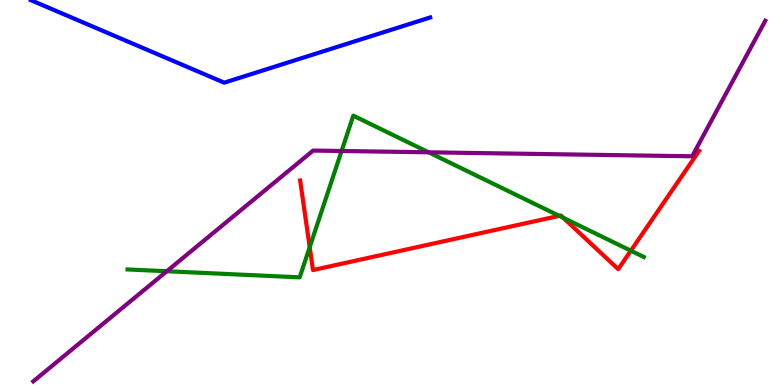[{'lines': ['blue', 'red'], 'intersections': []}, {'lines': ['green', 'red'], 'intersections': [{'x': 4.0, 'y': 3.58}, {'x': 7.22, 'y': 4.39}, {'x': 7.27, 'y': 4.34}, {'x': 8.14, 'y': 3.49}]}, {'lines': ['purple', 'red'], 'intersections': []}, {'lines': ['blue', 'green'], 'intersections': []}, {'lines': ['blue', 'purple'], 'intersections': []}, {'lines': ['green', 'purple'], 'intersections': [{'x': 2.15, 'y': 2.95}, {'x': 4.41, 'y': 6.08}, {'x': 5.53, 'y': 6.04}]}]